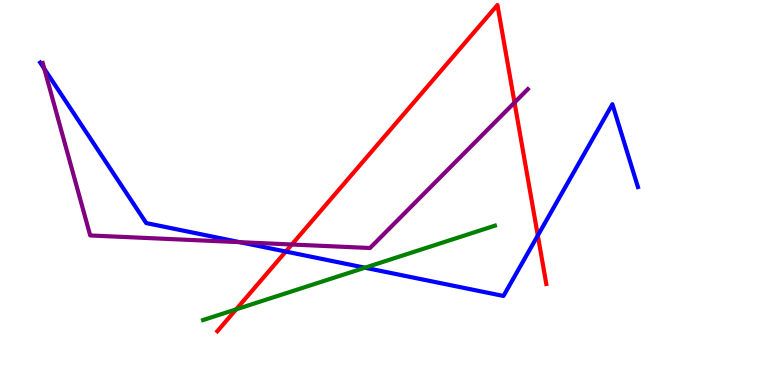[{'lines': ['blue', 'red'], 'intersections': [{'x': 3.69, 'y': 3.47}, {'x': 6.94, 'y': 3.88}]}, {'lines': ['green', 'red'], 'intersections': [{'x': 3.05, 'y': 1.96}]}, {'lines': ['purple', 'red'], 'intersections': [{'x': 3.77, 'y': 3.65}, {'x': 6.64, 'y': 7.34}]}, {'lines': ['blue', 'green'], 'intersections': [{'x': 4.71, 'y': 3.05}]}, {'lines': ['blue', 'purple'], 'intersections': [{'x': 0.571, 'y': 8.21}, {'x': 3.09, 'y': 3.71}]}, {'lines': ['green', 'purple'], 'intersections': []}]